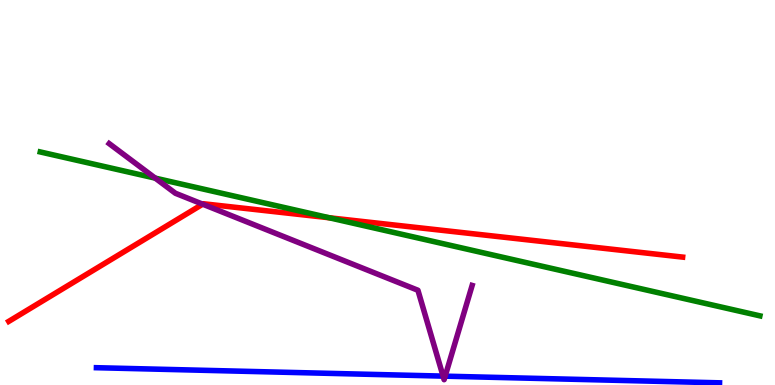[{'lines': ['blue', 'red'], 'intersections': []}, {'lines': ['green', 'red'], 'intersections': [{'x': 4.25, 'y': 4.34}]}, {'lines': ['purple', 'red'], 'intersections': [{'x': 2.62, 'y': 4.7}]}, {'lines': ['blue', 'green'], 'intersections': []}, {'lines': ['blue', 'purple'], 'intersections': [{'x': 5.72, 'y': 0.231}, {'x': 5.74, 'y': 0.229}]}, {'lines': ['green', 'purple'], 'intersections': [{'x': 2.0, 'y': 5.37}]}]